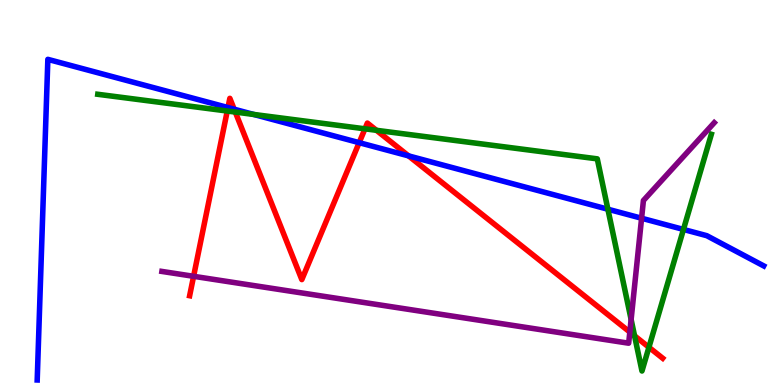[{'lines': ['blue', 'red'], 'intersections': [{'x': 2.94, 'y': 7.21}, {'x': 3.02, 'y': 7.16}, {'x': 4.63, 'y': 6.29}, {'x': 5.27, 'y': 5.95}]}, {'lines': ['green', 'red'], 'intersections': [{'x': 2.93, 'y': 7.12}, {'x': 3.04, 'y': 7.09}, {'x': 4.71, 'y': 6.65}, {'x': 4.86, 'y': 6.62}, {'x': 8.19, 'y': 1.28}, {'x': 8.37, 'y': 0.98}]}, {'lines': ['purple', 'red'], 'intersections': [{'x': 2.5, 'y': 2.82}, {'x': 8.13, 'y': 1.38}]}, {'lines': ['blue', 'green'], 'intersections': [{'x': 3.27, 'y': 7.03}, {'x': 7.84, 'y': 4.57}, {'x': 8.82, 'y': 4.04}]}, {'lines': ['blue', 'purple'], 'intersections': [{'x': 8.28, 'y': 4.33}]}, {'lines': ['green', 'purple'], 'intersections': [{'x': 8.14, 'y': 1.7}]}]